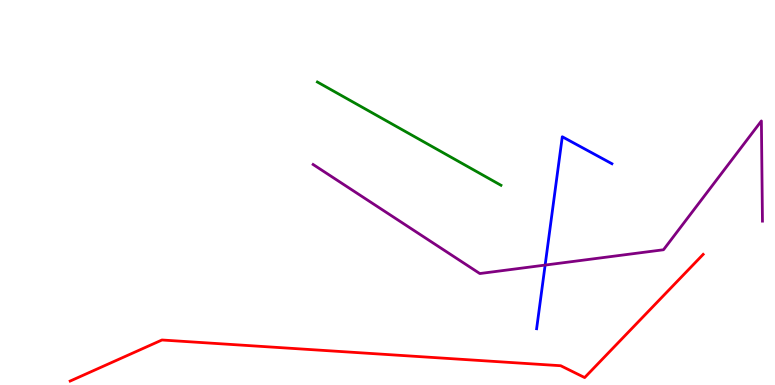[{'lines': ['blue', 'red'], 'intersections': []}, {'lines': ['green', 'red'], 'intersections': []}, {'lines': ['purple', 'red'], 'intersections': []}, {'lines': ['blue', 'green'], 'intersections': []}, {'lines': ['blue', 'purple'], 'intersections': [{'x': 7.03, 'y': 3.11}]}, {'lines': ['green', 'purple'], 'intersections': []}]